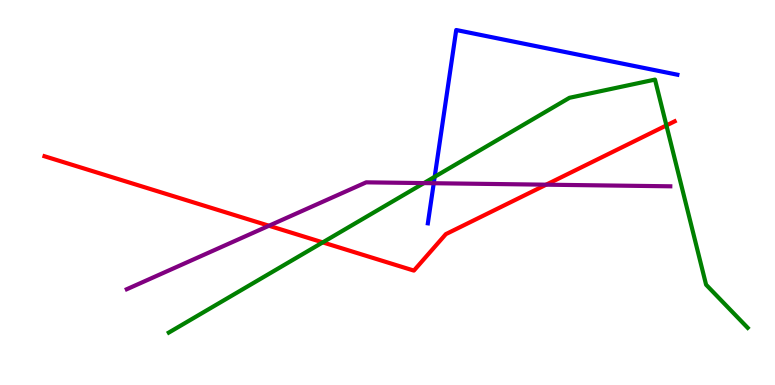[{'lines': ['blue', 'red'], 'intersections': []}, {'lines': ['green', 'red'], 'intersections': [{'x': 4.16, 'y': 3.7}, {'x': 8.6, 'y': 6.74}]}, {'lines': ['purple', 'red'], 'intersections': [{'x': 3.47, 'y': 4.14}, {'x': 7.05, 'y': 5.2}]}, {'lines': ['blue', 'green'], 'intersections': [{'x': 5.61, 'y': 5.41}]}, {'lines': ['blue', 'purple'], 'intersections': [{'x': 5.6, 'y': 5.24}]}, {'lines': ['green', 'purple'], 'intersections': [{'x': 5.47, 'y': 5.24}]}]